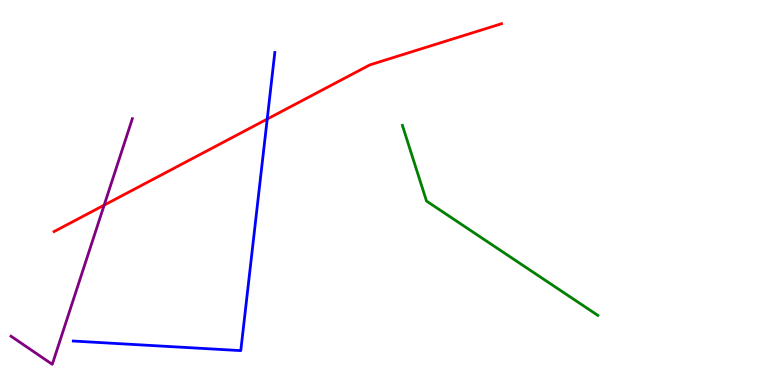[{'lines': ['blue', 'red'], 'intersections': [{'x': 3.45, 'y': 6.91}]}, {'lines': ['green', 'red'], 'intersections': []}, {'lines': ['purple', 'red'], 'intersections': [{'x': 1.34, 'y': 4.67}]}, {'lines': ['blue', 'green'], 'intersections': []}, {'lines': ['blue', 'purple'], 'intersections': []}, {'lines': ['green', 'purple'], 'intersections': []}]